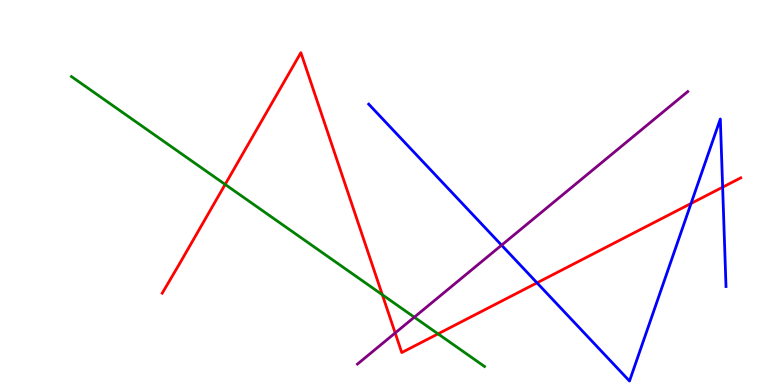[{'lines': ['blue', 'red'], 'intersections': [{'x': 6.93, 'y': 2.65}, {'x': 8.92, 'y': 4.72}, {'x': 9.32, 'y': 5.14}]}, {'lines': ['green', 'red'], 'intersections': [{'x': 2.91, 'y': 5.21}, {'x': 4.93, 'y': 2.34}, {'x': 5.65, 'y': 1.33}]}, {'lines': ['purple', 'red'], 'intersections': [{'x': 5.1, 'y': 1.35}]}, {'lines': ['blue', 'green'], 'intersections': []}, {'lines': ['blue', 'purple'], 'intersections': [{'x': 6.47, 'y': 3.63}]}, {'lines': ['green', 'purple'], 'intersections': [{'x': 5.35, 'y': 1.76}]}]